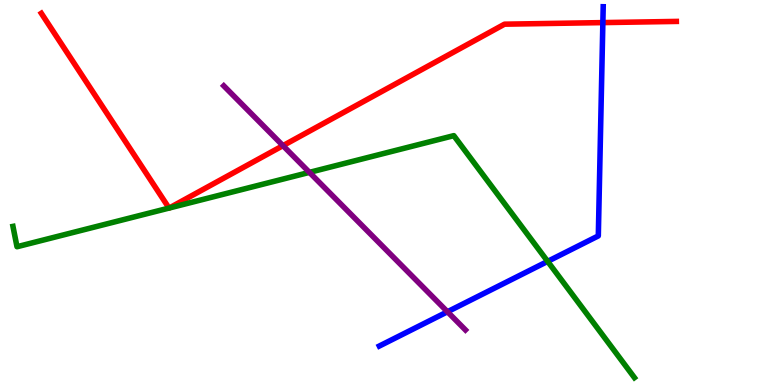[{'lines': ['blue', 'red'], 'intersections': [{'x': 7.78, 'y': 9.41}]}, {'lines': ['green', 'red'], 'intersections': [{'x': 2.18, 'y': 4.6}, {'x': 2.18, 'y': 4.6}]}, {'lines': ['purple', 'red'], 'intersections': [{'x': 3.65, 'y': 6.22}]}, {'lines': ['blue', 'green'], 'intersections': [{'x': 7.07, 'y': 3.21}]}, {'lines': ['blue', 'purple'], 'intersections': [{'x': 5.77, 'y': 1.9}]}, {'lines': ['green', 'purple'], 'intersections': [{'x': 3.99, 'y': 5.52}]}]